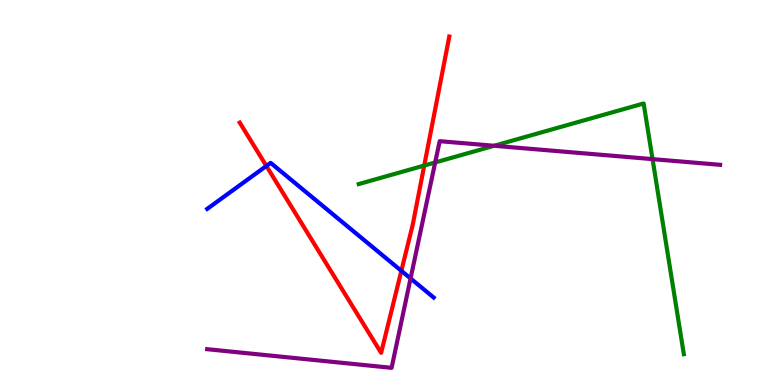[{'lines': ['blue', 'red'], 'intersections': [{'x': 3.44, 'y': 5.69}, {'x': 5.18, 'y': 2.97}]}, {'lines': ['green', 'red'], 'intersections': [{'x': 5.47, 'y': 5.7}]}, {'lines': ['purple', 'red'], 'intersections': []}, {'lines': ['blue', 'green'], 'intersections': []}, {'lines': ['blue', 'purple'], 'intersections': [{'x': 5.3, 'y': 2.77}]}, {'lines': ['green', 'purple'], 'intersections': [{'x': 5.62, 'y': 5.78}, {'x': 6.38, 'y': 6.21}, {'x': 8.42, 'y': 5.87}]}]